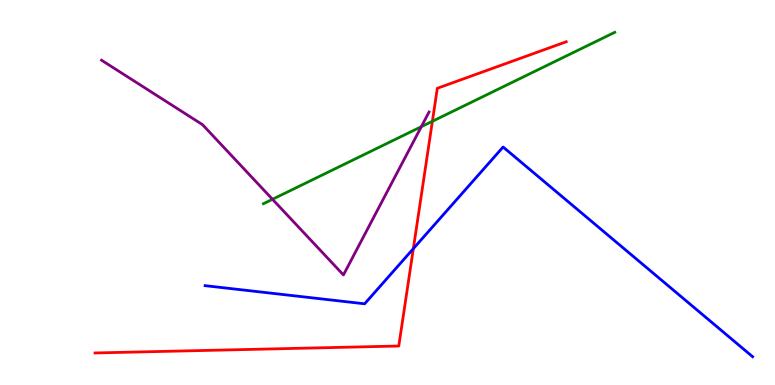[{'lines': ['blue', 'red'], 'intersections': [{'x': 5.33, 'y': 3.54}]}, {'lines': ['green', 'red'], 'intersections': [{'x': 5.58, 'y': 6.85}]}, {'lines': ['purple', 'red'], 'intersections': []}, {'lines': ['blue', 'green'], 'intersections': []}, {'lines': ['blue', 'purple'], 'intersections': []}, {'lines': ['green', 'purple'], 'intersections': [{'x': 3.52, 'y': 4.82}, {'x': 5.44, 'y': 6.71}]}]